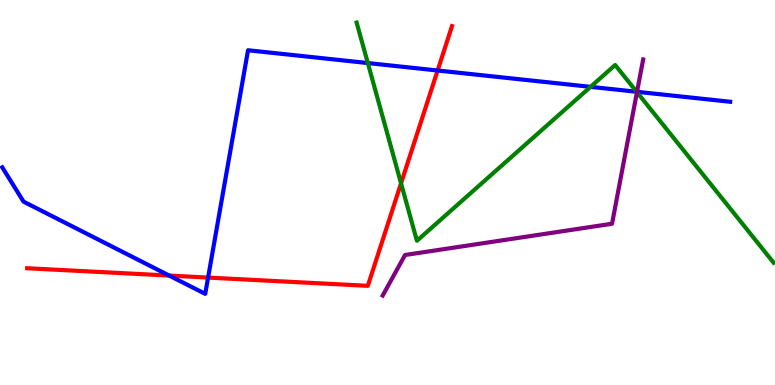[{'lines': ['blue', 'red'], 'intersections': [{'x': 2.18, 'y': 2.84}, {'x': 2.68, 'y': 2.79}, {'x': 5.65, 'y': 8.17}]}, {'lines': ['green', 'red'], 'intersections': [{'x': 5.17, 'y': 5.24}]}, {'lines': ['purple', 'red'], 'intersections': []}, {'lines': ['blue', 'green'], 'intersections': [{'x': 4.75, 'y': 8.36}, {'x': 7.62, 'y': 7.74}, {'x': 8.21, 'y': 7.62}]}, {'lines': ['blue', 'purple'], 'intersections': [{'x': 8.22, 'y': 7.62}]}, {'lines': ['green', 'purple'], 'intersections': [{'x': 8.22, 'y': 7.61}]}]